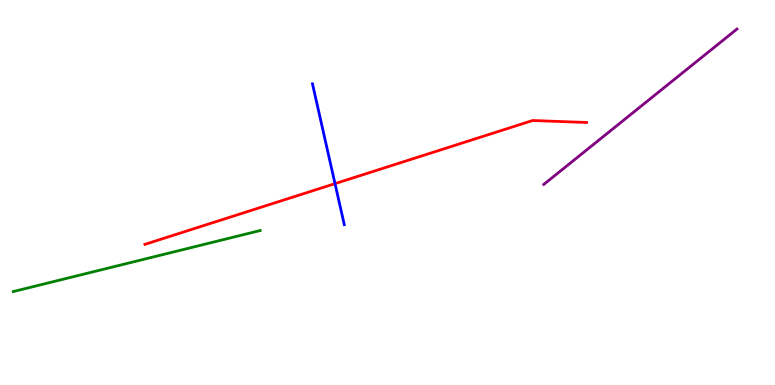[{'lines': ['blue', 'red'], 'intersections': [{'x': 4.32, 'y': 5.23}]}, {'lines': ['green', 'red'], 'intersections': []}, {'lines': ['purple', 'red'], 'intersections': []}, {'lines': ['blue', 'green'], 'intersections': []}, {'lines': ['blue', 'purple'], 'intersections': []}, {'lines': ['green', 'purple'], 'intersections': []}]